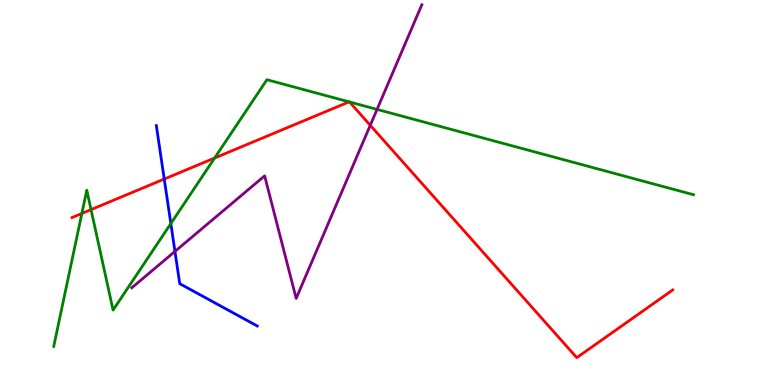[{'lines': ['blue', 'red'], 'intersections': [{'x': 2.12, 'y': 5.35}]}, {'lines': ['green', 'red'], 'intersections': [{'x': 1.06, 'y': 4.46}, {'x': 1.17, 'y': 4.56}, {'x': 2.77, 'y': 5.9}, {'x': 4.5, 'y': 7.35}, {'x': 4.51, 'y': 7.35}]}, {'lines': ['purple', 'red'], 'intersections': [{'x': 4.78, 'y': 6.75}]}, {'lines': ['blue', 'green'], 'intersections': [{'x': 2.2, 'y': 4.19}]}, {'lines': ['blue', 'purple'], 'intersections': [{'x': 2.26, 'y': 3.47}]}, {'lines': ['green', 'purple'], 'intersections': [{'x': 4.87, 'y': 7.16}]}]